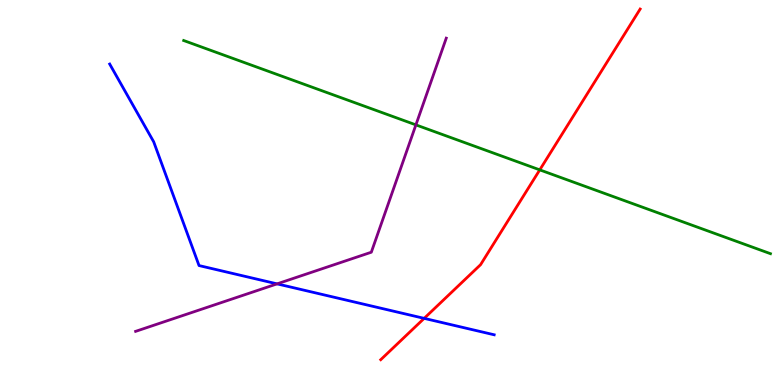[{'lines': ['blue', 'red'], 'intersections': [{'x': 5.47, 'y': 1.73}]}, {'lines': ['green', 'red'], 'intersections': [{'x': 6.96, 'y': 5.59}]}, {'lines': ['purple', 'red'], 'intersections': []}, {'lines': ['blue', 'green'], 'intersections': []}, {'lines': ['blue', 'purple'], 'intersections': [{'x': 3.58, 'y': 2.63}]}, {'lines': ['green', 'purple'], 'intersections': [{'x': 5.37, 'y': 6.76}]}]